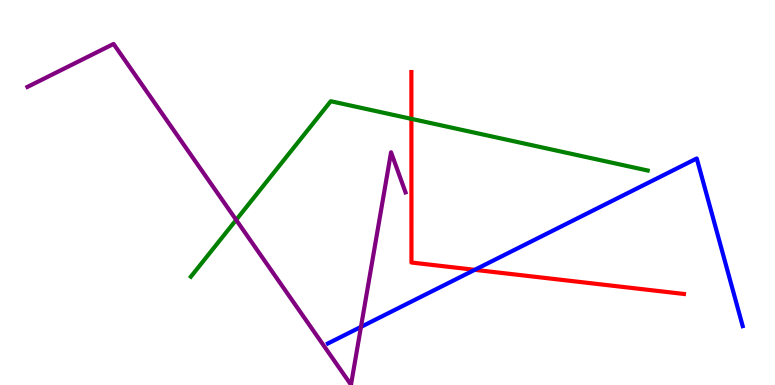[{'lines': ['blue', 'red'], 'intersections': [{'x': 6.13, 'y': 2.99}]}, {'lines': ['green', 'red'], 'intersections': [{'x': 5.31, 'y': 6.91}]}, {'lines': ['purple', 'red'], 'intersections': []}, {'lines': ['blue', 'green'], 'intersections': []}, {'lines': ['blue', 'purple'], 'intersections': [{'x': 4.66, 'y': 1.51}]}, {'lines': ['green', 'purple'], 'intersections': [{'x': 3.05, 'y': 4.29}]}]